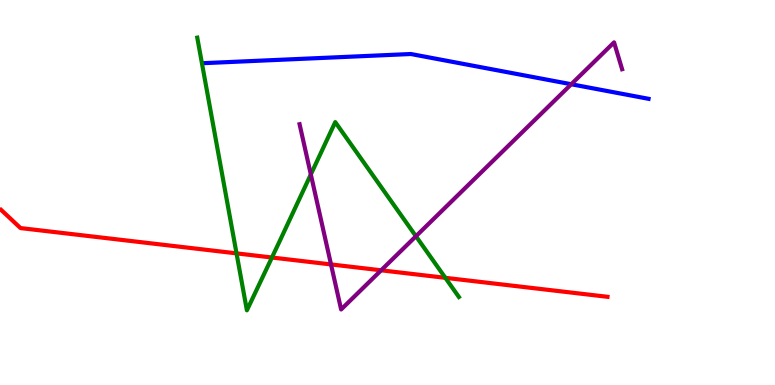[{'lines': ['blue', 'red'], 'intersections': []}, {'lines': ['green', 'red'], 'intersections': [{'x': 3.05, 'y': 3.42}, {'x': 3.51, 'y': 3.31}, {'x': 5.75, 'y': 2.78}]}, {'lines': ['purple', 'red'], 'intersections': [{'x': 4.27, 'y': 3.13}, {'x': 4.92, 'y': 2.98}]}, {'lines': ['blue', 'green'], 'intersections': []}, {'lines': ['blue', 'purple'], 'intersections': [{'x': 7.37, 'y': 7.81}]}, {'lines': ['green', 'purple'], 'intersections': [{'x': 4.01, 'y': 5.47}, {'x': 5.37, 'y': 3.86}]}]